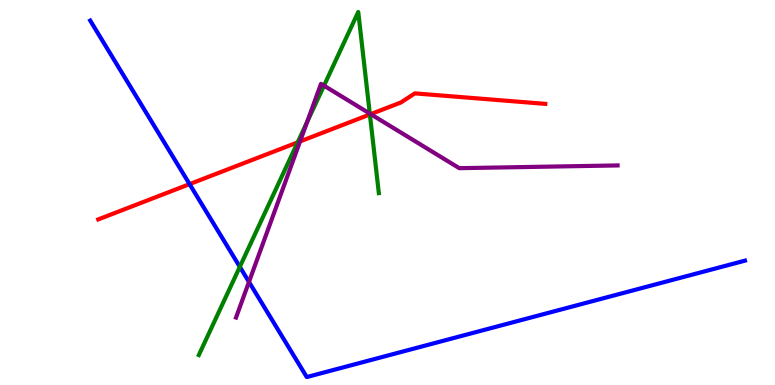[{'lines': ['blue', 'red'], 'intersections': [{'x': 2.45, 'y': 5.22}]}, {'lines': ['green', 'red'], 'intersections': [{'x': 3.84, 'y': 6.3}, {'x': 4.77, 'y': 7.03}]}, {'lines': ['purple', 'red'], 'intersections': [{'x': 3.87, 'y': 6.33}, {'x': 4.78, 'y': 7.04}]}, {'lines': ['blue', 'green'], 'intersections': [{'x': 3.09, 'y': 3.07}]}, {'lines': ['blue', 'purple'], 'intersections': [{'x': 3.21, 'y': 2.68}]}, {'lines': ['green', 'purple'], 'intersections': [{'x': 3.96, 'y': 6.83}, {'x': 4.18, 'y': 7.77}, {'x': 4.77, 'y': 7.05}]}]